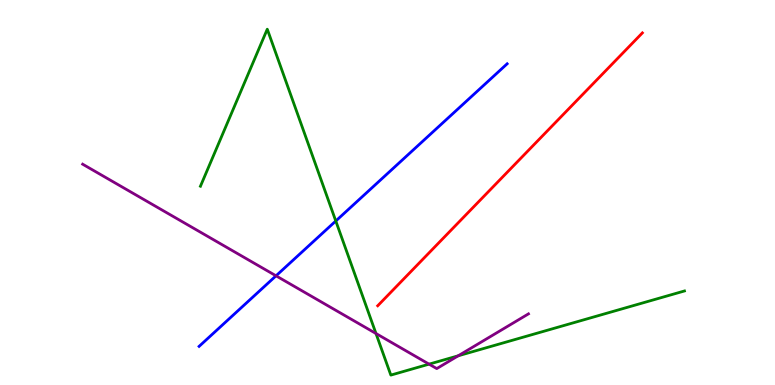[{'lines': ['blue', 'red'], 'intersections': []}, {'lines': ['green', 'red'], 'intersections': []}, {'lines': ['purple', 'red'], 'intersections': []}, {'lines': ['blue', 'green'], 'intersections': [{'x': 4.33, 'y': 4.26}]}, {'lines': ['blue', 'purple'], 'intersections': [{'x': 3.56, 'y': 2.84}]}, {'lines': ['green', 'purple'], 'intersections': [{'x': 4.85, 'y': 1.34}, {'x': 5.54, 'y': 0.542}, {'x': 5.91, 'y': 0.758}]}]